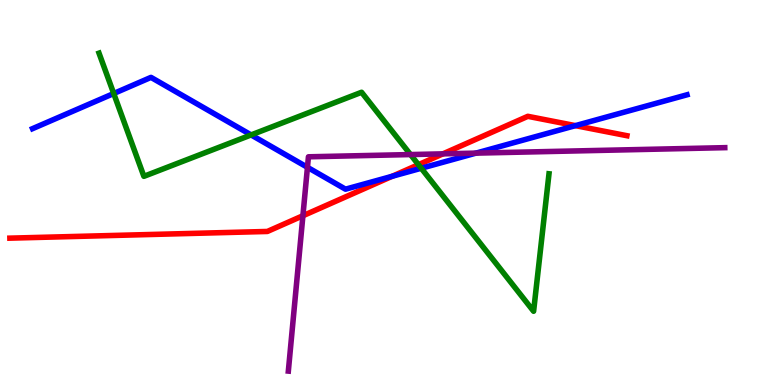[{'lines': ['blue', 'red'], 'intersections': [{'x': 5.06, 'y': 5.42}, {'x': 7.42, 'y': 6.74}]}, {'lines': ['green', 'red'], 'intersections': [{'x': 5.4, 'y': 5.72}]}, {'lines': ['purple', 'red'], 'intersections': [{'x': 3.91, 'y': 4.4}, {'x': 5.72, 'y': 6.0}]}, {'lines': ['blue', 'green'], 'intersections': [{'x': 1.47, 'y': 7.57}, {'x': 3.24, 'y': 6.5}, {'x': 5.44, 'y': 5.63}]}, {'lines': ['blue', 'purple'], 'intersections': [{'x': 3.97, 'y': 5.65}, {'x': 6.14, 'y': 6.02}]}, {'lines': ['green', 'purple'], 'intersections': [{'x': 5.3, 'y': 5.99}]}]